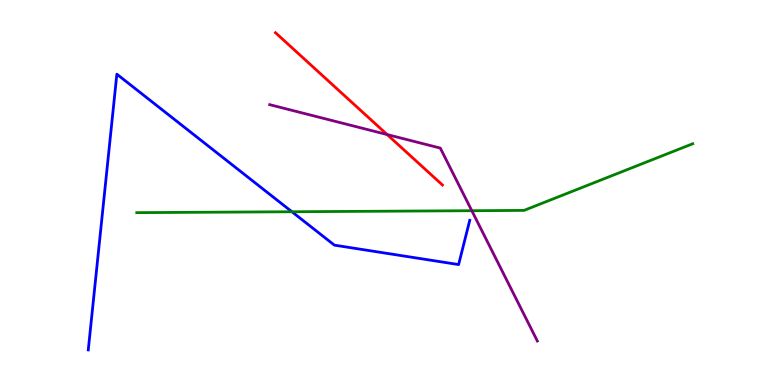[{'lines': ['blue', 'red'], 'intersections': []}, {'lines': ['green', 'red'], 'intersections': []}, {'lines': ['purple', 'red'], 'intersections': [{'x': 5.0, 'y': 6.51}]}, {'lines': ['blue', 'green'], 'intersections': [{'x': 3.77, 'y': 4.5}]}, {'lines': ['blue', 'purple'], 'intersections': []}, {'lines': ['green', 'purple'], 'intersections': [{'x': 6.09, 'y': 4.53}]}]